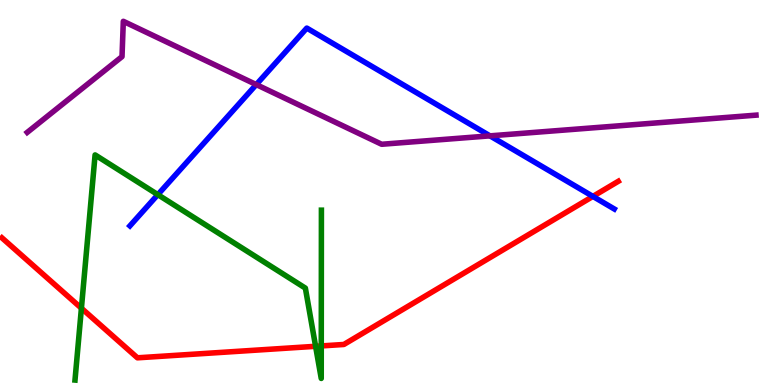[{'lines': ['blue', 'red'], 'intersections': [{'x': 7.65, 'y': 4.9}]}, {'lines': ['green', 'red'], 'intersections': [{'x': 1.05, 'y': 1.99}, {'x': 4.07, 'y': 1.01}, {'x': 4.15, 'y': 1.01}]}, {'lines': ['purple', 'red'], 'intersections': []}, {'lines': ['blue', 'green'], 'intersections': [{'x': 2.04, 'y': 4.94}]}, {'lines': ['blue', 'purple'], 'intersections': [{'x': 3.31, 'y': 7.8}, {'x': 6.32, 'y': 6.47}]}, {'lines': ['green', 'purple'], 'intersections': []}]